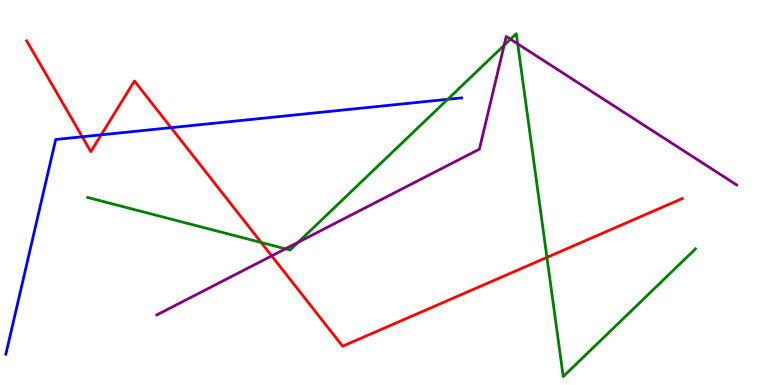[{'lines': ['blue', 'red'], 'intersections': [{'x': 1.06, 'y': 6.45}, {'x': 1.31, 'y': 6.5}, {'x': 2.21, 'y': 6.68}]}, {'lines': ['green', 'red'], 'intersections': [{'x': 3.37, 'y': 3.7}, {'x': 7.06, 'y': 3.31}]}, {'lines': ['purple', 'red'], 'intersections': [{'x': 3.51, 'y': 3.35}]}, {'lines': ['blue', 'green'], 'intersections': [{'x': 5.78, 'y': 7.42}]}, {'lines': ['blue', 'purple'], 'intersections': []}, {'lines': ['green', 'purple'], 'intersections': [{'x': 3.68, 'y': 3.54}, {'x': 3.85, 'y': 3.71}, {'x': 6.5, 'y': 8.82}, {'x': 6.59, 'y': 8.98}, {'x': 6.68, 'y': 8.86}]}]